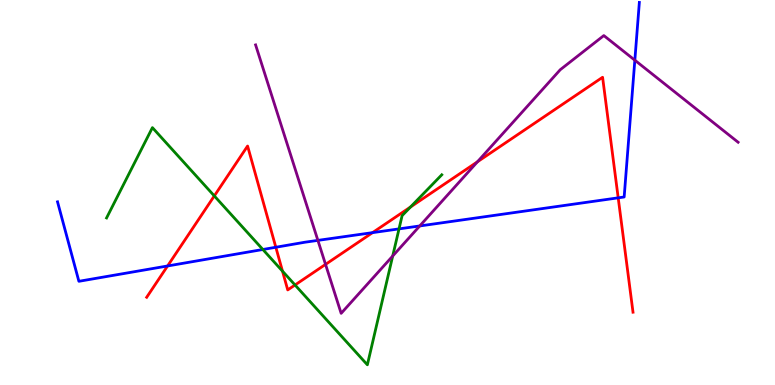[{'lines': ['blue', 'red'], 'intersections': [{'x': 2.16, 'y': 3.09}, {'x': 3.56, 'y': 3.58}, {'x': 4.81, 'y': 3.96}, {'x': 7.98, 'y': 4.86}]}, {'lines': ['green', 'red'], 'intersections': [{'x': 2.77, 'y': 4.91}, {'x': 3.65, 'y': 2.96}, {'x': 3.81, 'y': 2.6}, {'x': 5.3, 'y': 4.62}]}, {'lines': ['purple', 'red'], 'intersections': [{'x': 4.2, 'y': 3.13}, {'x': 6.16, 'y': 5.8}]}, {'lines': ['blue', 'green'], 'intersections': [{'x': 3.39, 'y': 3.52}, {'x': 5.15, 'y': 4.05}]}, {'lines': ['blue', 'purple'], 'intersections': [{'x': 4.1, 'y': 3.76}, {'x': 5.42, 'y': 4.13}, {'x': 8.19, 'y': 8.44}]}, {'lines': ['green', 'purple'], 'intersections': [{'x': 5.07, 'y': 3.35}]}]